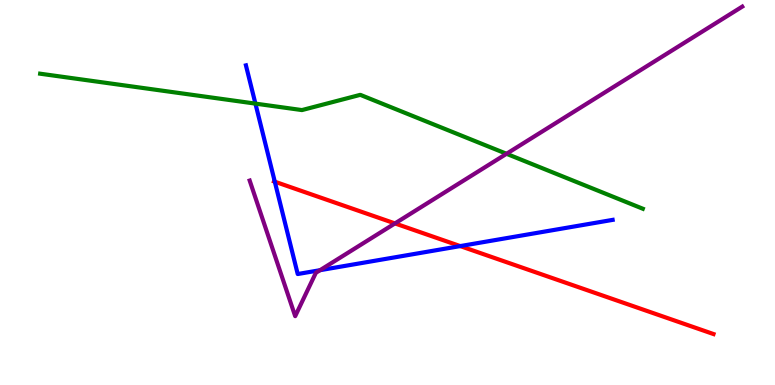[{'lines': ['blue', 'red'], 'intersections': [{'x': 3.55, 'y': 5.28}, {'x': 5.94, 'y': 3.61}]}, {'lines': ['green', 'red'], 'intersections': []}, {'lines': ['purple', 'red'], 'intersections': [{'x': 5.1, 'y': 4.2}]}, {'lines': ['blue', 'green'], 'intersections': [{'x': 3.3, 'y': 7.31}]}, {'lines': ['blue', 'purple'], 'intersections': [{'x': 4.13, 'y': 2.98}]}, {'lines': ['green', 'purple'], 'intersections': [{'x': 6.54, 'y': 6.01}]}]